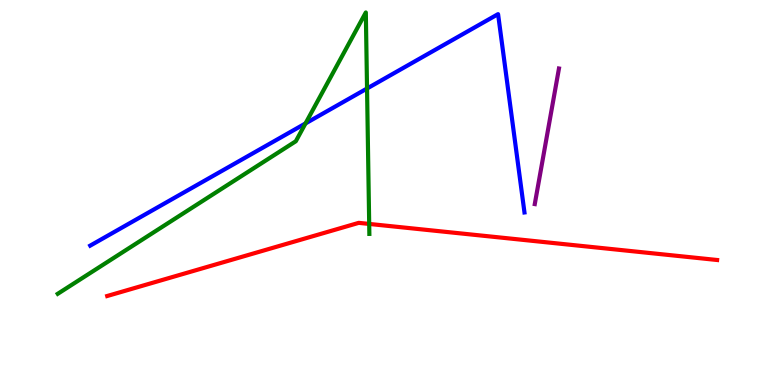[{'lines': ['blue', 'red'], 'intersections': []}, {'lines': ['green', 'red'], 'intersections': [{'x': 4.76, 'y': 4.18}]}, {'lines': ['purple', 'red'], 'intersections': []}, {'lines': ['blue', 'green'], 'intersections': [{'x': 3.94, 'y': 6.79}, {'x': 4.74, 'y': 7.7}]}, {'lines': ['blue', 'purple'], 'intersections': []}, {'lines': ['green', 'purple'], 'intersections': []}]